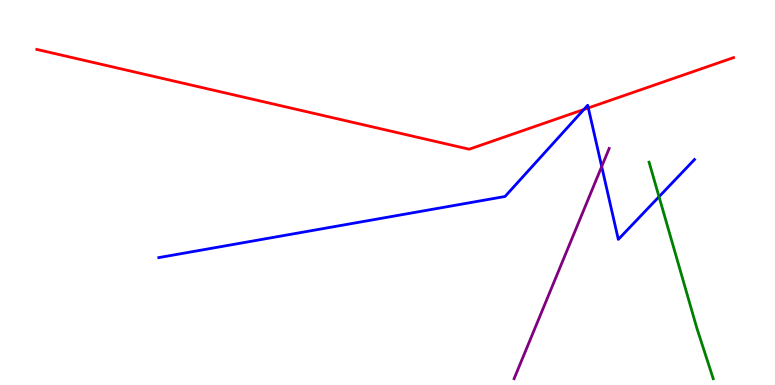[{'lines': ['blue', 'red'], 'intersections': [{'x': 7.53, 'y': 7.16}, {'x': 7.59, 'y': 7.2}]}, {'lines': ['green', 'red'], 'intersections': []}, {'lines': ['purple', 'red'], 'intersections': []}, {'lines': ['blue', 'green'], 'intersections': [{'x': 8.5, 'y': 4.89}]}, {'lines': ['blue', 'purple'], 'intersections': [{'x': 7.76, 'y': 5.67}]}, {'lines': ['green', 'purple'], 'intersections': []}]